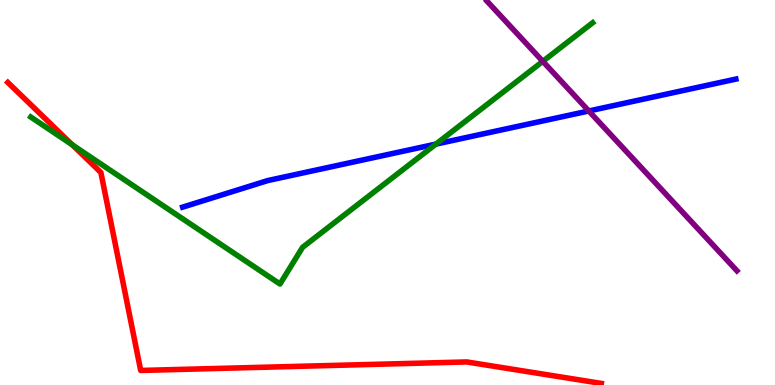[{'lines': ['blue', 'red'], 'intersections': []}, {'lines': ['green', 'red'], 'intersections': [{'x': 0.934, 'y': 6.24}]}, {'lines': ['purple', 'red'], 'intersections': []}, {'lines': ['blue', 'green'], 'intersections': [{'x': 5.62, 'y': 6.26}]}, {'lines': ['blue', 'purple'], 'intersections': [{'x': 7.6, 'y': 7.12}]}, {'lines': ['green', 'purple'], 'intersections': [{'x': 7.0, 'y': 8.41}]}]